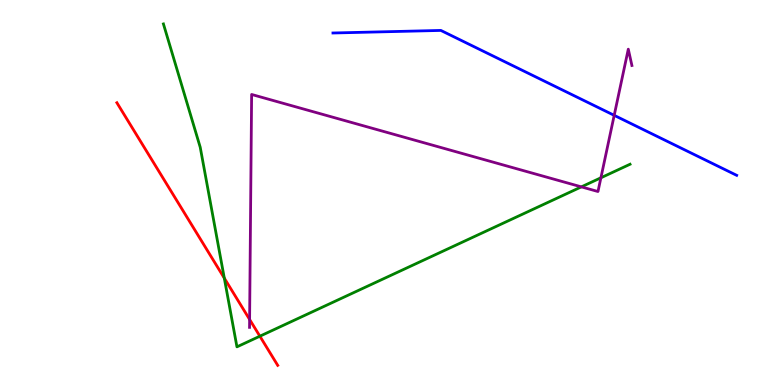[{'lines': ['blue', 'red'], 'intersections': []}, {'lines': ['green', 'red'], 'intersections': [{'x': 2.89, 'y': 2.78}, {'x': 3.35, 'y': 1.27}]}, {'lines': ['purple', 'red'], 'intersections': [{'x': 3.22, 'y': 1.7}]}, {'lines': ['blue', 'green'], 'intersections': []}, {'lines': ['blue', 'purple'], 'intersections': [{'x': 7.93, 'y': 7.0}]}, {'lines': ['green', 'purple'], 'intersections': [{'x': 7.5, 'y': 5.15}, {'x': 7.75, 'y': 5.38}]}]